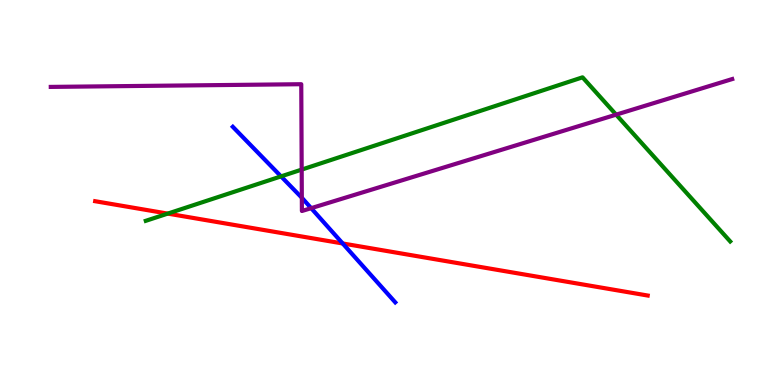[{'lines': ['blue', 'red'], 'intersections': [{'x': 4.42, 'y': 3.68}]}, {'lines': ['green', 'red'], 'intersections': [{'x': 2.16, 'y': 4.45}]}, {'lines': ['purple', 'red'], 'intersections': []}, {'lines': ['blue', 'green'], 'intersections': [{'x': 3.63, 'y': 5.42}]}, {'lines': ['blue', 'purple'], 'intersections': [{'x': 3.89, 'y': 4.86}, {'x': 4.02, 'y': 4.59}]}, {'lines': ['green', 'purple'], 'intersections': [{'x': 3.89, 'y': 5.59}, {'x': 7.95, 'y': 7.02}]}]